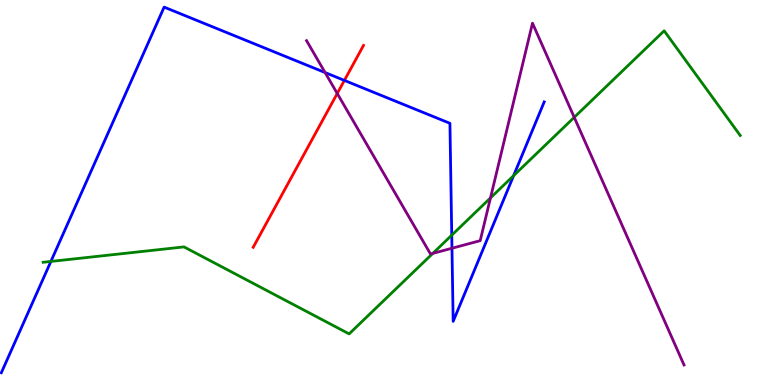[{'lines': ['blue', 'red'], 'intersections': [{'x': 4.44, 'y': 7.91}]}, {'lines': ['green', 'red'], 'intersections': []}, {'lines': ['purple', 'red'], 'intersections': [{'x': 4.35, 'y': 7.57}]}, {'lines': ['blue', 'green'], 'intersections': [{'x': 0.657, 'y': 3.21}, {'x': 5.83, 'y': 3.89}, {'x': 6.63, 'y': 5.44}]}, {'lines': ['blue', 'purple'], 'intersections': [{'x': 4.19, 'y': 8.12}, {'x': 5.83, 'y': 3.55}]}, {'lines': ['green', 'purple'], 'intersections': [{'x': 5.58, 'y': 3.42}, {'x': 6.33, 'y': 4.86}, {'x': 7.41, 'y': 6.95}]}]